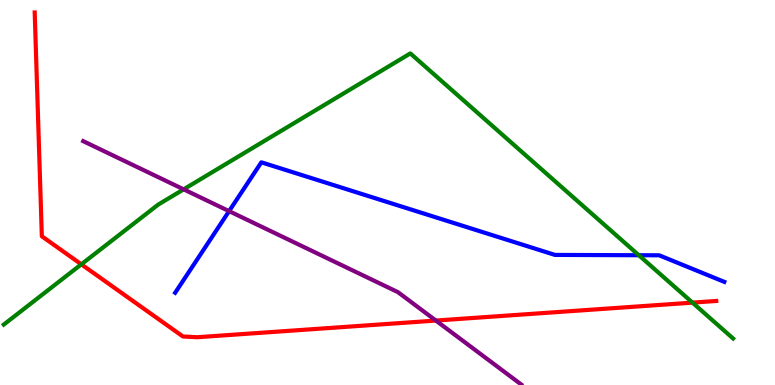[{'lines': ['blue', 'red'], 'intersections': []}, {'lines': ['green', 'red'], 'intersections': [{'x': 1.05, 'y': 3.13}, {'x': 8.94, 'y': 2.14}]}, {'lines': ['purple', 'red'], 'intersections': [{'x': 5.62, 'y': 1.67}]}, {'lines': ['blue', 'green'], 'intersections': [{'x': 8.24, 'y': 3.37}]}, {'lines': ['blue', 'purple'], 'intersections': [{'x': 2.96, 'y': 4.52}]}, {'lines': ['green', 'purple'], 'intersections': [{'x': 2.37, 'y': 5.08}]}]